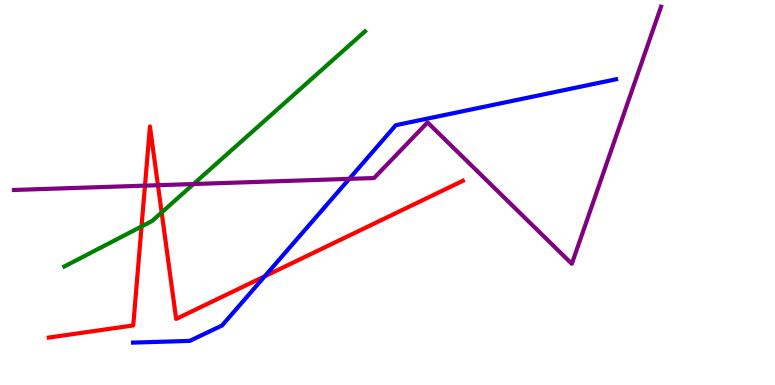[{'lines': ['blue', 'red'], 'intersections': [{'x': 3.42, 'y': 2.82}]}, {'lines': ['green', 'red'], 'intersections': [{'x': 1.83, 'y': 4.12}, {'x': 2.09, 'y': 4.48}]}, {'lines': ['purple', 'red'], 'intersections': [{'x': 1.87, 'y': 5.18}, {'x': 2.04, 'y': 5.19}]}, {'lines': ['blue', 'green'], 'intersections': []}, {'lines': ['blue', 'purple'], 'intersections': [{'x': 4.51, 'y': 5.35}]}, {'lines': ['green', 'purple'], 'intersections': [{'x': 2.5, 'y': 5.22}]}]